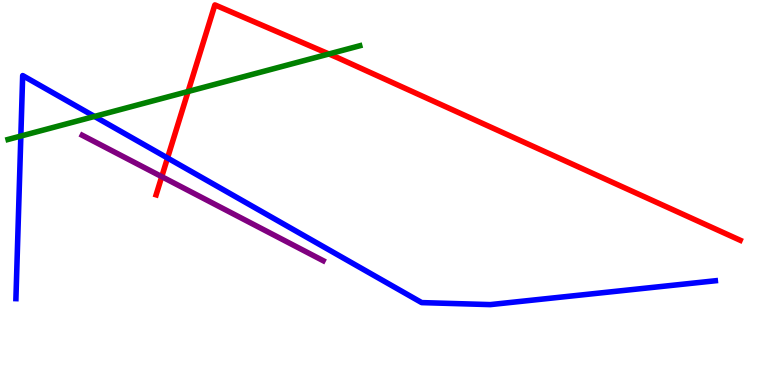[{'lines': ['blue', 'red'], 'intersections': [{'x': 2.16, 'y': 5.9}]}, {'lines': ['green', 'red'], 'intersections': [{'x': 2.43, 'y': 7.62}, {'x': 4.24, 'y': 8.6}]}, {'lines': ['purple', 'red'], 'intersections': [{'x': 2.09, 'y': 5.41}]}, {'lines': ['blue', 'green'], 'intersections': [{'x': 0.269, 'y': 6.47}, {'x': 1.22, 'y': 6.98}]}, {'lines': ['blue', 'purple'], 'intersections': []}, {'lines': ['green', 'purple'], 'intersections': []}]